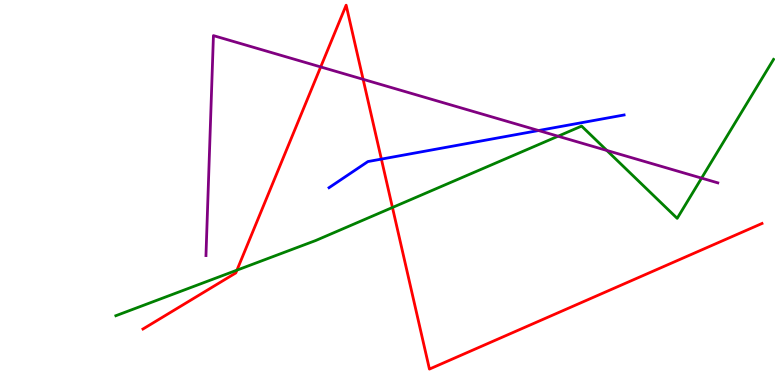[{'lines': ['blue', 'red'], 'intersections': [{'x': 4.92, 'y': 5.87}]}, {'lines': ['green', 'red'], 'intersections': [{'x': 3.06, 'y': 2.98}, {'x': 5.06, 'y': 4.61}]}, {'lines': ['purple', 'red'], 'intersections': [{'x': 4.14, 'y': 8.26}, {'x': 4.69, 'y': 7.94}]}, {'lines': ['blue', 'green'], 'intersections': []}, {'lines': ['blue', 'purple'], 'intersections': [{'x': 6.95, 'y': 6.61}]}, {'lines': ['green', 'purple'], 'intersections': [{'x': 7.2, 'y': 6.46}, {'x': 7.83, 'y': 6.09}, {'x': 9.05, 'y': 5.37}]}]